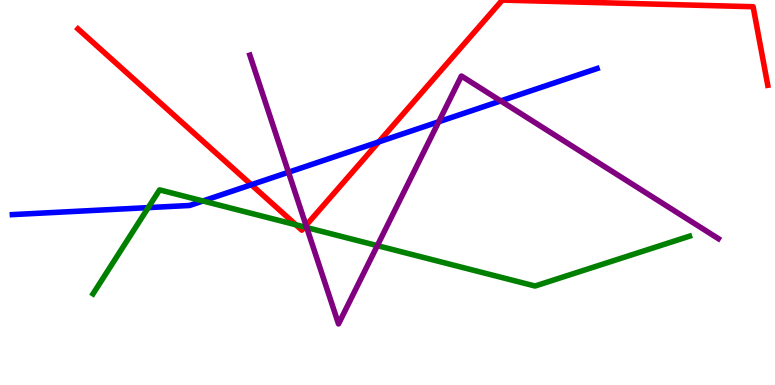[{'lines': ['blue', 'red'], 'intersections': [{'x': 3.24, 'y': 5.2}, {'x': 4.89, 'y': 6.31}]}, {'lines': ['green', 'red'], 'intersections': [{'x': 3.82, 'y': 4.16}, {'x': 3.93, 'y': 4.1}]}, {'lines': ['purple', 'red'], 'intersections': [{'x': 3.95, 'y': 4.15}]}, {'lines': ['blue', 'green'], 'intersections': [{'x': 1.91, 'y': 4.61}, {'x': 2.62, 'y': 4.78}]}, {'lines': ['blue', 'purple'], 'intersections': [{'x': 3.72, 'y': 5.53}, {'x': 5.66, 'y': 6.84}, {'x': 6.46, 'y': 7.38}]}, {'lines': ['green', 'purple'], 'intersections': [{'x': 3.96, 'y': 4.09}, {'x': 4.87, 'y': 3.62}]}]